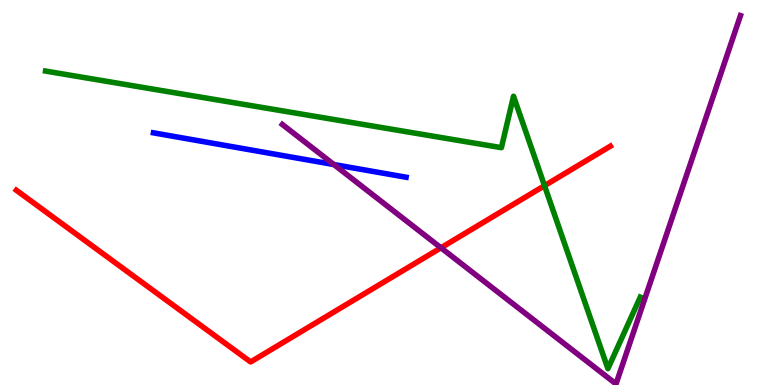[{'lines': ['blue', 'red'], 'intersections': []}, {'lines': ['green', 'red'], 'intersections': [{'x': 7.03, 'y': 5.18}]}, {'lines': ['purple', 'red'], 'intersections': [{'x': 5.69, 'y': 3.56}]}, {'lines': ['blue', 'green'], 'intersections': []}, {'lines': ['blue', 'purple'], 'intersections': [{'x': 4.31, 'y': 5.73}]}, {'lines': ['green', 'purple'], 'intersections': []}]